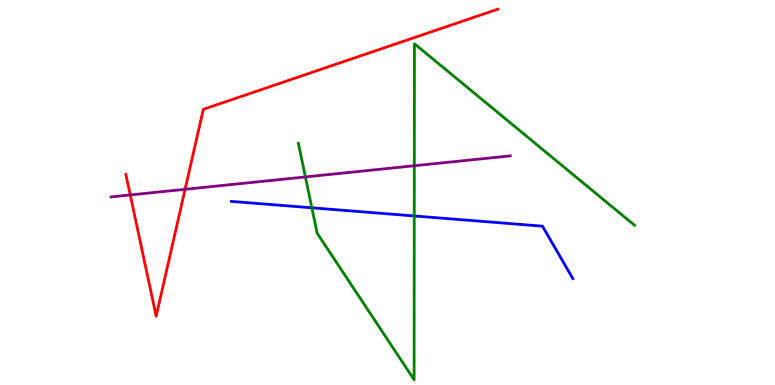[{'lines': ['blue', 'red'], 'intersections': []}, {'lines': ['green', 'red'], 'intersections': []}, {'lines': ['purple', 'red'], 'intersections': [{'x': 1.68, 'y': 4.94}, {'x': 2.39, 'y': 5.08}]}, {'lines': ['blue', 'green'], 'intersections': [{'x': 4.02, 'y': 4.6}, {'x': 5.35, 'y': 4.39}]}, {'lines': ['blue', 'purple'], 'intersections': []}, {'lines': ['green', 'purple'], 'intersections': [{'x': 3.94, 'y': 5.4}, {'x': 5.35, 'y': 5.7}]}]